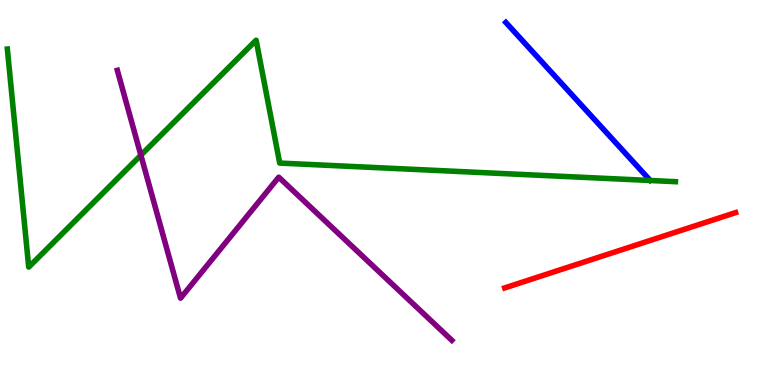[{'lines': ['blue', 'red'], 'intersections': []}, {'lines': ['green', 'red'], 'intersections': []}, {'lines': ['purple', 'red'], 'intersections': []}, {'lines': ['blue', 'green'], 'intersections': []}, {'lines': ['blue', 'purple'], 'intersections': []}, {'lines': ['green', 'purple'], 'intersections': [{'x': 1.82, 'y': 5.97}]}]